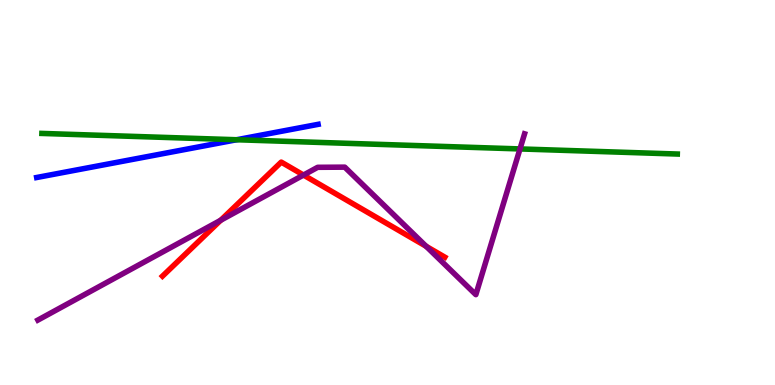[{'lines': ['blue', 'red'], 'intersections': []}, {'lines': ['green', 'red'], 'intersections': []}, {'lines': ['purple', 'red'], 'intersections': [{'x': 2.85, 'y': 4.28}, {'x': 3.92, 'y': 5.45}, {'x': 5.5, 'y': 3.6}]}, {'lines': ['blue', 'green'], 'intersections': [{'x': 3.05, 'y': 6.37}]}, {'lines': ['blue', 'purple'], 'intersections': []}, {'lines': ['green', 'purple'], 'intersections': [{'x': 6.71, 'y': 6.13}]}]